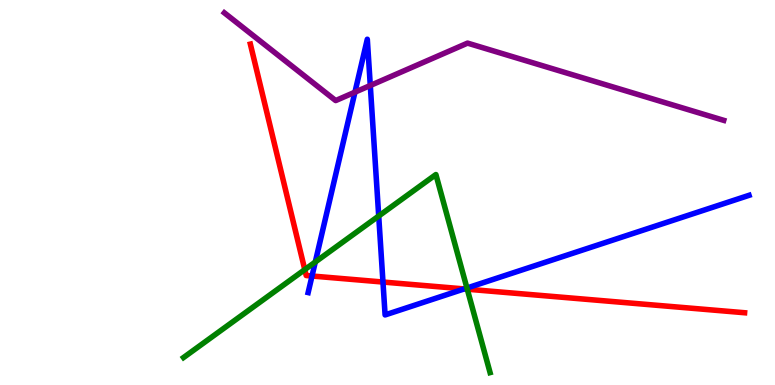[{'lines': ['blue', 'red'], 'intersections': [{'x': 4.03, 'y': 2.83}, {'x': 4.94, 'y': 2.67}, {'x': 5.99, 'y': 2.5}]}, {'lines': ['green', 'red'], 'intersections': [{'x': 3.93, 'y': 3.0}, {'x': 6.03, 'y': 2.49}]}, {'lines': ['purple', 'red'], 'intersections': []}, {'lines': ['blue', 'green'], 'intersections': [{'x': 4.07, 'y': 3.19}, {'x': 4.89, 'y': 4.39}, {'x': 6.03, 'y': 2.52}]}, {'lines': ['blue', 'purple'], 'intersections': [{'x': 4.58, 'y': 7.61}, {'x': 4.78, 'y': 7.78}]}, {'lines': ['green', 'purple'], 'intersections': []}]